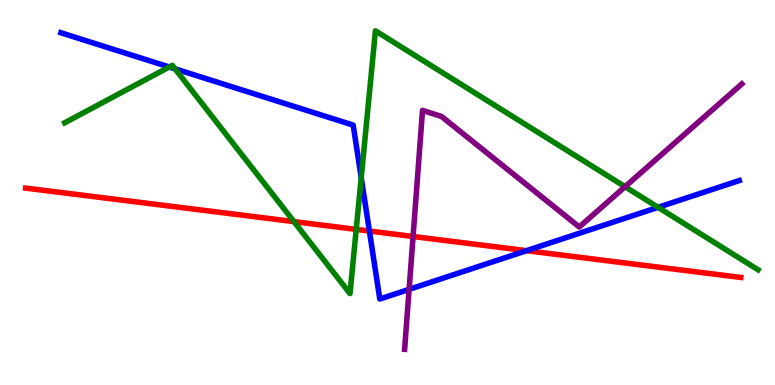[{'lines': ['blue', 'red'], 'intersections': [{'x': 4.77, 'y': 4.0}, {'x': 6.79, 'y': 3.49}]}, {'lines': ['green', 'red'], 'intersections': [{'x': 3.79, 'y': 4.24}, {'x': 4.6, 'y': 4.04}]}, {'lines': ['purple', 'red'], 'intersections': [{'x': 5.33, 'y': 3.86}]}, {'lines': ['blue', 'green'], 'intersections': [{'x': 2.18, 'y': 8.26}, {'x': 2.26, 'y': 8.21}, {'x': 4.66, 'y': 5.39}, {'x': 8.49, 'y': 4.61}]}, {'lines': ['blue', 'purple'], 'intersections': [{'x': 5.28, 'y': 2.48}]}, {'lines': ['green', 'purple'], 'intersections': [{'x': 8.07, 'y': 5.15}]}]